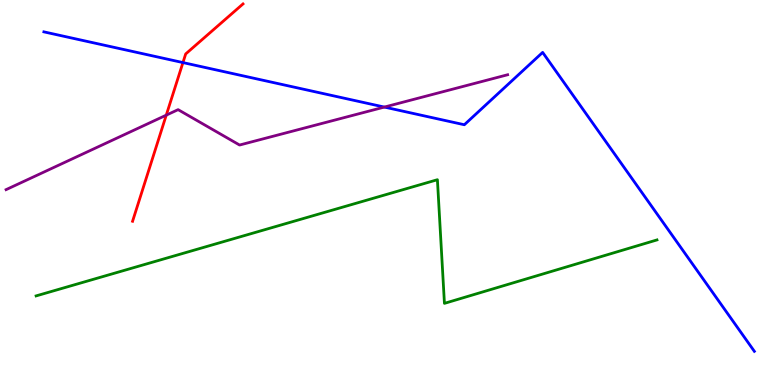[{'lines': ['blue', 'red'], 'intersections': [{'x': 2.36, 'y': 8.37}]}, {'lines': ['green', 'red'], 'intersections': []}, {'lines': ['purple', 'red'], 'intersections': [{'x': 2.15, 'y': 7.01}]}, {'lines': ['blue', 'green'], 'intersections': []}, {'lines': ['blue', 'purple'], 'intersections': [{'x': 4.96, 'y': 7.22}]}, {'lines': ['green', 'purple'], 'intersections': []}]